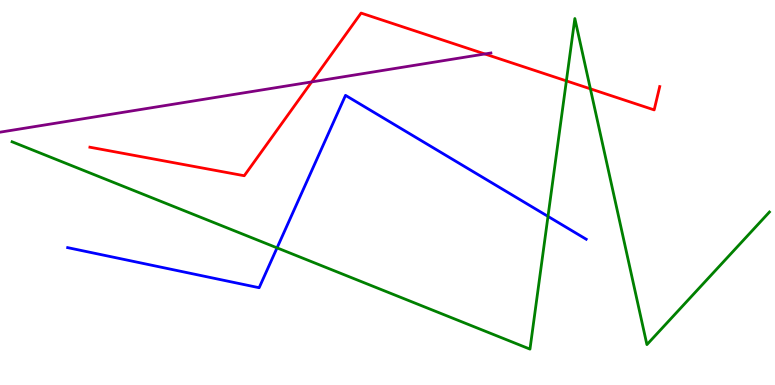[{'lines': ['blue', 'red'], 'intersections': []}, {'lines': ['green', 'red'], 'intersections': [{'x': 7.31, 'y': 7.9}, {'x': 7.62, 'y': 7.69}]}, {'lines': ['purple', 'red'], 'intersections': [{'x': 4.02, 'y': 7.87}, {'x': 6.26, 'y': 8.6}]}, {'lines': ['blue', 'green'], 'intersections': [{'x': 3.57, 'y': 3.56}, {'x': 7.07, 'y': 4.38}]}, {'lines': ['blue', 'purple'], 'intersections': []}, {'lines': ['green', 'purple'], 'intersections': []}]